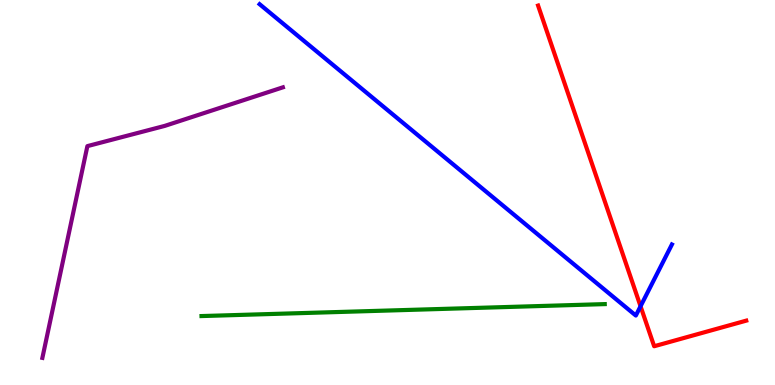[{'lines': ['blue', 'red'], 'intersections': [{'x': 8.27, 'y': 2.04}]}, {'lines': ['green', 'red'], 'intersections': []}, {'lines': ['purple', 'red'], 'intersections': []}, {'lines': ['blue', 'green'], 'intersections': []}, {'lines': ['blue', 'purple'], 'intersections': []}, {'lines': ['green', 'purple'], 'intersections': []}]